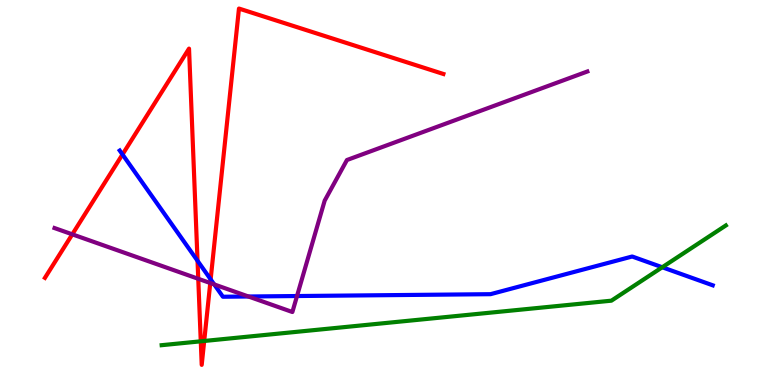[{'lines': ['blue', 'red'], 'intersections': [{'x': 1.58, 'y': 5.99}, {'x': 2.55, 'y': 3.23}, {'x': 2.72, 'y': 2.74}]}, {'lines': ['green', 'red'], 'intersections': [{'x': 2.59, 'y': 1.13}, {'x': 2.63, 'y': 1.14}]}, {'lines': ['purple', 'red'], 'intersections': [{'x': 0.933, 'y': 3.91}, {'x': 2.56, 'y': 2.76}, {'x': 2.71, 'y': 2.65}]}, {'lines': ['blue', 'green'], 'intersections': [{'x': 8.55, 'y': 3.06}]}, {'lines': ['blue', 'purple'], 'intersections': [{'x': 2.76, 'y': 2.61}, {'x': 3.21, 'y': 2.3}, {'x': 3.83, 'y': 2.31}]}, {'lines': ['green', 'purple'], 'intersections': []}]